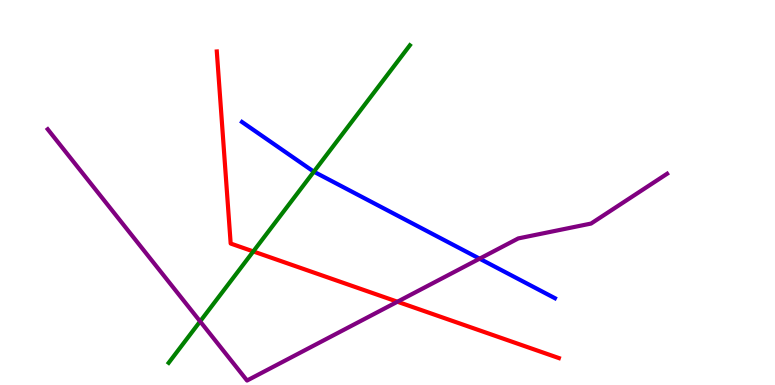[{'lines': ['blue', 'red'], 'intersections': []}, {'lines': ['green', 'red'], 'intersections': [{'x': 3.27, 'y': 3.47}]}, {'lines': ['purple', 'red'], 'intersections': [{'x': 5.13, 'y': 2.16}]}, {'lines': ['blue', 'green'], 'intersections': [{'x': 4.05, 'y': 5.54}]}, {'lines': ['blue', 'purple'], 'intersections': [{'x': 6.19, 'y': 3.28}]}, {'lines': ['green', 'purple'], 'intersections': [{'x': 2.58, 'y': 1.65}]}]